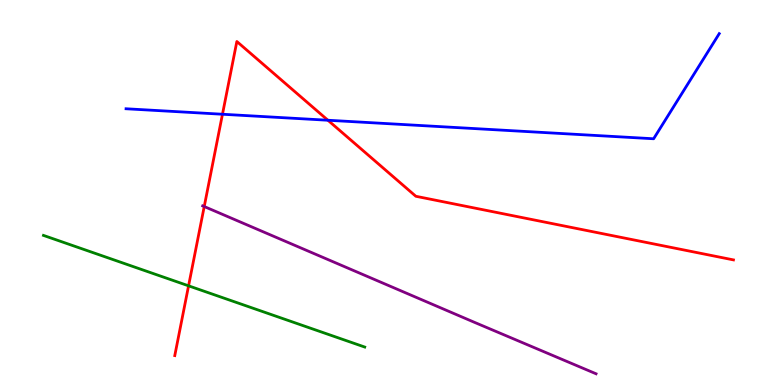[{'lines': ['blue', 'red'], 'intersections': [{'x': 2.87, 'y': 7.03}, {'x': 4.23, 'y': 6.88}]}, {'lines': ['green', 'red'], 'intersections': [{'x': 2.43, 'y': 2.58}]}, {'lines': ['purple', 'red'], 'intersections': [{'x': 2.64, 'y': 4.64}]}, {'lines': ['blue', 'green'], 'intersections': []}, {'lines': ['blue', 'purple'], 'intersections': []}, {'lines': ['green', 'purple'], 'intersections': []}]